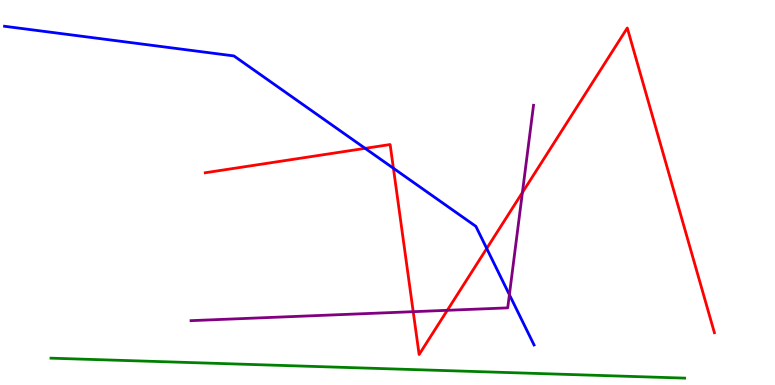[{'lines': ['blue', 'red'], 'intersections': [{'x': 4.71, 'y': 6.15}, {'x': 5.08, 'y': 5.63}, {'x': 6.28, 'y': 3.55}]}, {'lines': ['green', 'red'], 'intersections': []}, {'lines': ['purple', 'red'], 'intersections': [{'x': 5.33, 'y': 1.9}, {'x': 5.77, 'y': 1.94}, {'x': 6.74, 'y': 5.0}]}, {'lines': ['blue', 'green'], 'intersections': []}, {'lines': ['blue', 'purple'], 'intersections': [{'x': 6.57, 'y': 2.35}]}, {'lines': ['green', 'purple'], 'intersections': []}]